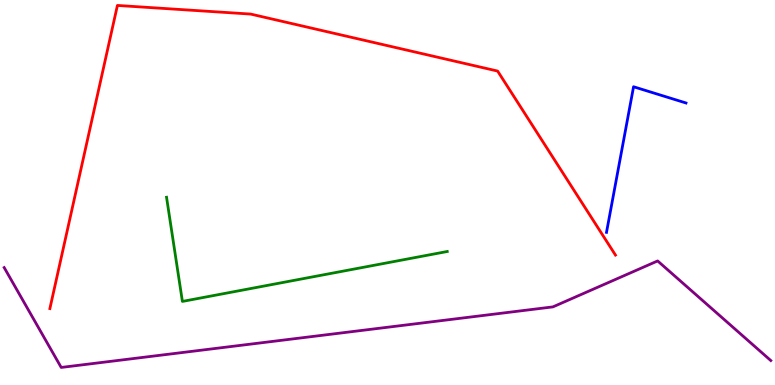[{'lines': ['blue', 'red'], 'intersections': []}, {'lines': ['green', 'red'], 'intersections': []}, {'lines': ['purple', 'red'], 'intersections': []}, {'lines': ['blue', 'green'], 'intersections': []}, {'lines': ['blue', 'purple'], 'intersections': []}, {'lines': ['green', 'purple'], 'intersections': []}]